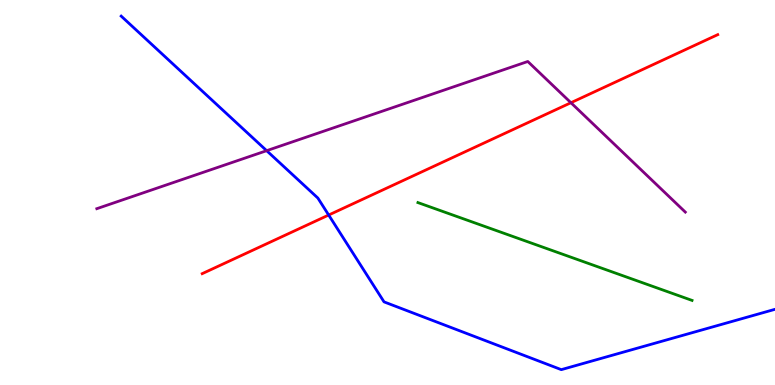[{'lines': ['blue', 'red'], 'intersections': [{'x': 4.24, 'y': 4.41}]}, {'lines': ['green', 'red'], 'intersections': []}, {'lines': ['purple', 'red'], 'intersections': [{'x': 7.37, 'y': 7.33}]}, {'lines': ['blue', 'green'], 'intersections': []}, {'lines': ['blue', 'purple'], 'intersections': [{'x': 3.44, 'y': 6.09}]}, {'lines': ['green', 'purple'], 'intersections': []}]